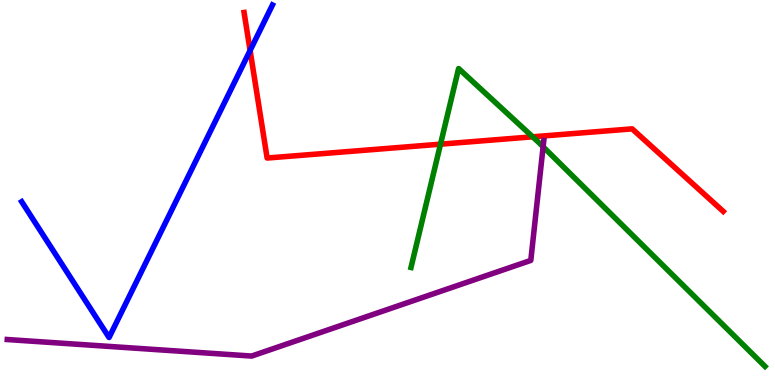[{'lines': ['blue', 'red'], 'intersections': [{'x': 3.23, 'y': 8.69}]}, {'lines': ['green', 'red'], 'intersections': [{'x': 5.68, 'y': 6.26}, {'x': 6.87, 'y': 6.45}]}, {'lines': ['purple', 'red'], 'intersections': []}, {'lines': ['blue', 'green'], 'intersections': []}, {'lines': ['blue', 'purple'], 'intersections': []}, {'lines': ['green', 'purple'], 'intersections': [{'x': 7.01, 'y': 6.19}]}]